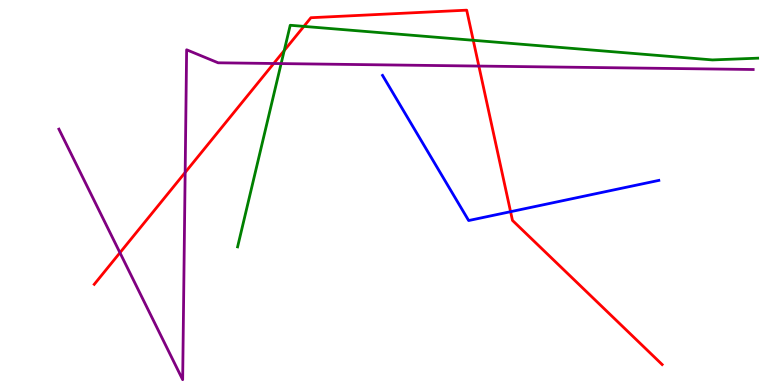[{'lines': ['blue', 'red'], 'intersections': [{'x': 6.59, 'y': 4.5}]}, {'lines': ['green', 'red'], 'intersections': [{'x': 3.67, 'y': 8.69}, {'x': 3.92, 'y': 9.31}, {'x': 6.11, 'y': 8.95}]}, {'lines': ['purple', 'red'], 'intersections': [{'x': 1.55, 'y': 3.44}, {'x': 2.39, 'y': 5.52}, {'x': 3.53, 'y': 8.35}, {'x': 6.18, 'y': 8.28}]}, {'lines': ['blue', 'green'], 'intersections': []}, {'lines': ['blue', 'purple'], 'intersections': []}, {'lines': ['green', 'purple'], 'intersections': [{'x': 3.63, 'y': 8.35}]}]